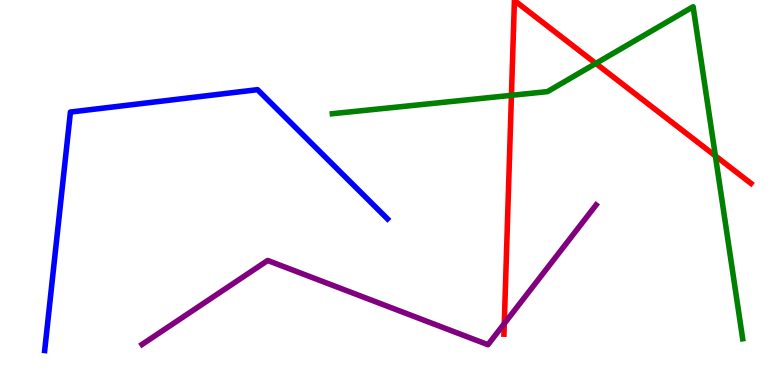[{'lines': ['blue', 'red'], 'intersections': []}, {'lines': ['green', 'red'], 'intersections': [{'x': 6.6, 'y': 7.52}, {'x': 7.69, 'y': 8.35}, {'x': 9.23, 'y': 5.95}]}, {'lines': ['purple', 'red'], 'intersections': [{'x': 6.51, 'y': 1.59}]}, {'lines': ['blue', 'green'], 'intersections': []}, {'lines': ['blue', 'purple'], 'intersections': []}, {'lines': ['green', 'purple'], 'intersections': []}]